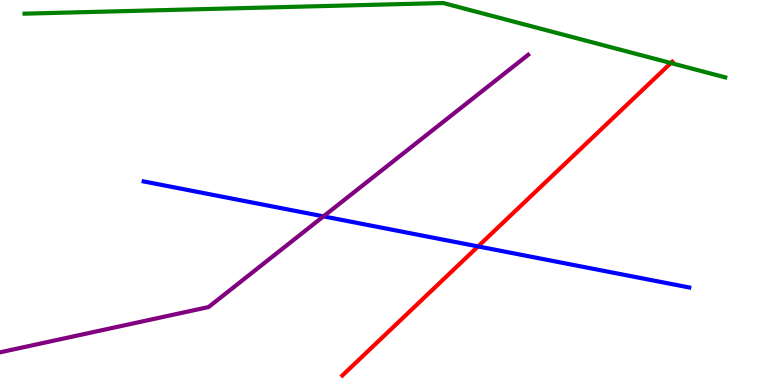[{'lines': ['blue', 'red'], 'intersections': [{'x': 6.17, 'y': 3.6}]}, {'lines': ['green', 'red'], 'intersections': [{'x': 8.66, 'y': 8.36}]}, {'lines': ['purple', 'red'], 'intersections': []}, {'lines': ['blue', 'green'], 'intersections': []}, {'lines': ['blue', 'purple'], 'intersections': [{'x': 4.17, 'y': 4.38}]}, {'lines': ['green', 'purple'], 'intersections': []}]